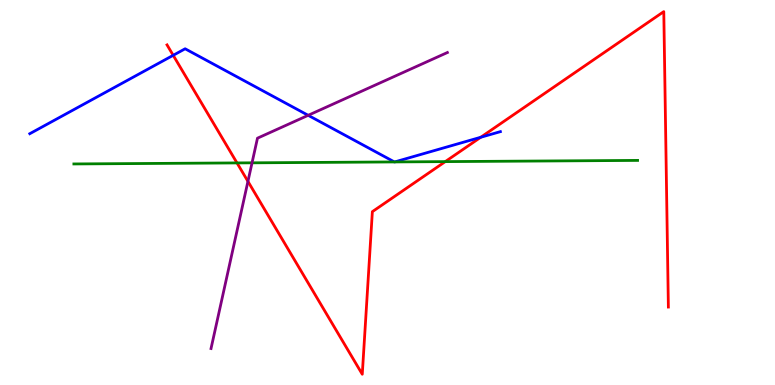[{'lines': ['blue', 'red'], 'intersections': [{'x': 2.23, 'y': 8.56}, {'x': 6.2, 'y': 6.43}]}, {'lines': ['green', 'red'], 'intersections': [{'x': 3.06, 'y': 5.77}, {'x': 5.75, 'y': 5.8}]}, {'lines': ['purple', 'red'], 'intersections': [{'x': 3.2, 'y': 5.29}]}, {'lines': ['blue', 'green'], 'intersections': [{'x': 5.09, 'y': 5.79}, {'x': 5.09, 'y': 5.79}]}, {'lines': ['blue', 'purple'], 'intersections': [{'x': 3.98, 'y': 7.0}]}, {'lines': ['green', 'purple'], 'intersections': [{'x': 3.25, 'y': 5.77}]}]